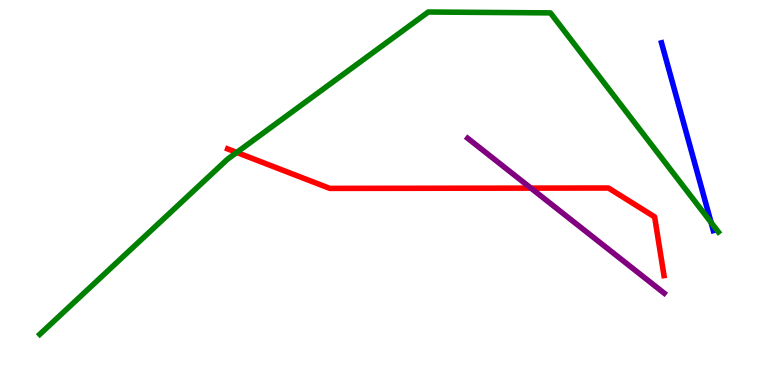[{'lines': ['blue', 'red'], 'intersections': []}, {'lines': ['green', 'red'], 'intersections': [{'x': 3.05, 'y': 6.04}]}, {'lines': ['purple', 'red'], 'intersections': [{'x': 6.85, 'y': 5.11}]}, {'lines': ['blue', 'green'], 'intersections': [{'x': 9.18, 'y': 4.22}]}, {'lines': ['blue', 'purple'], 'intersections': []}, {'lines': ['green', 'purple'], 'intersections': []}]